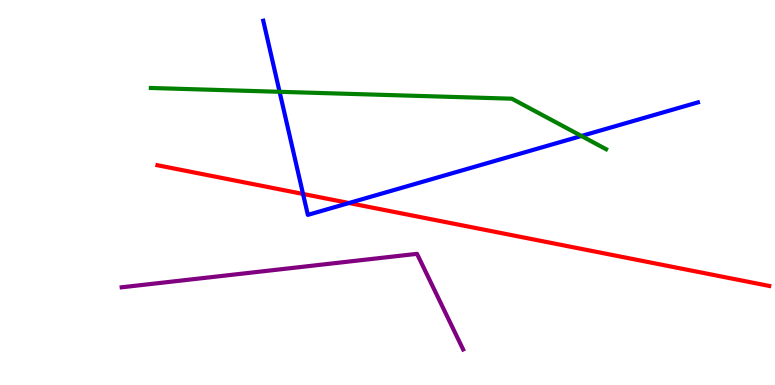[{'lines': ['blue', 'red'], 'intersections': [{'x': 3.91, 'y': 4.96}, {'x': 4.5, 'y': 4.73}]}, {'lines': ['green', 'red'], 'intersections': []}, {'lines': ['purple', 'red'], 'intersections': []}, {'lines': ['blue', 'green'], 'intersections': [{'x': 3.61, 'y': 7.62}, {'x': 7.5, 'y': 6.47}]}, {'lines': ['blue', 'purple'], 'intersections': []}, {'lines': ['green', 'purple'], 'intersections': []}]